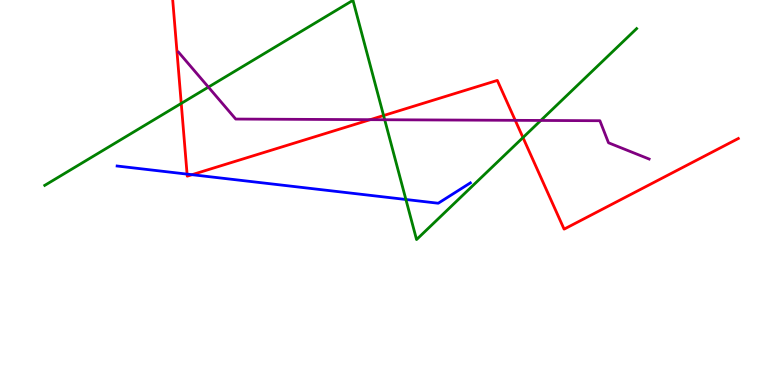[{'lines': ['blue', 'red'], 'intersections': [{'x': 2.41, 'y': 5.48}, {'x': 2.48, 'y': 5.46}]}, {'lines': ['green', 'red'], 'intersections': [{'x': 2.34, 'y': 7.31}, {'x': 4.95, 'y': 7.0}, {'x': 6.75, 'y': 6.43}]}, {'lines': ['purple', 'red'], 'intersections': [{'x': 4.78, 'y': 6.89}, {'x': 6.65, 'y': 6.87}]}, {'lines': ['blue', 'green'], 'intersections': [{'x': 5.24, 'y': 4.82}]}, {'lines': ['blue', 'purple'], 'intersections': []}, {'lines': ['green', 'purple'], 'intersections': [{'x': 2.69, 'y': 7.74}, {'x': 4.96, 'y': 6.89}, {'x': 6.98, 'y': 6.87}]}]